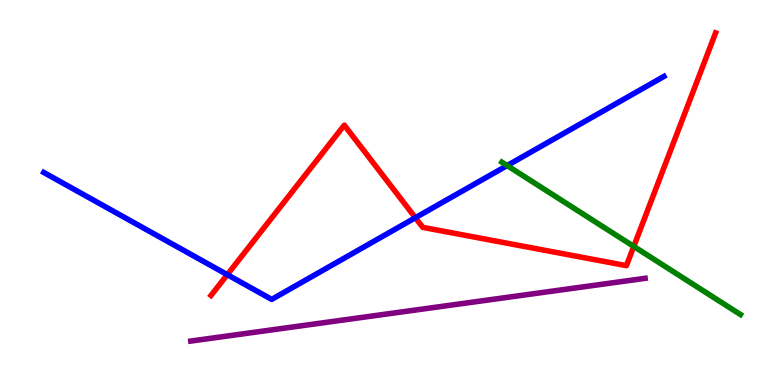[{'lines': ['blue', 'red'], 'intersections': [{'x': 2.93, 'y': 2.87}, {'x': 5.36, 'y': 4.34}]}, {'lines': ['green', 'red'], 'intersections': [{'x': 8.18, 'y': 3.6}]}, {'lines': ['purple', 'red'], 'intersections': []}, {'lines': ['blue', 'green'], 'intersections': [{'x': 6.54, 'y': 5.7}]}, {'lines': ['blue', 'purple'], 'intersections': []}, {'lines': ['green', 'purple'], 'intersections': []}]